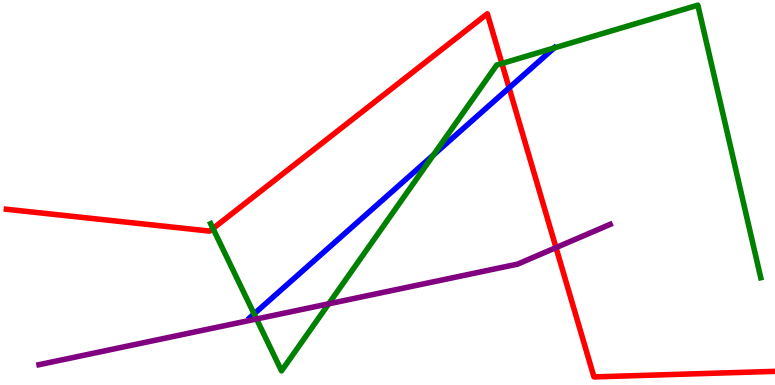[{'lines': ['blue', 'red'], 'intersections': [{'x': 6.57, 'y': 7.72}]}, {'lines': ['green', 'red'], 'intersections': [{'x': 2.75, 'y': 4.06}, {'x': 6.48, 'y': 8.35}]}, {'lines': ['purple', 'red'], 'intersections': [{'x': 7.17, 'y': 3.57}]}, {'lines': ['blue', 'green'], 'intersections': [{'x': 3.28, 'y': 1.85}, {'x': 5.59, 'y': 5.98}, {'x': 7.15, 'y': 8.75}]}, {'lines': ['blue', 'purple'], 'intersections': []}, {'lines': ['green', 'purple'], 'intersections': [{'x': 3.31, 'y': 1.71}, {'x': 4.24, 'y': 2.11}]}]